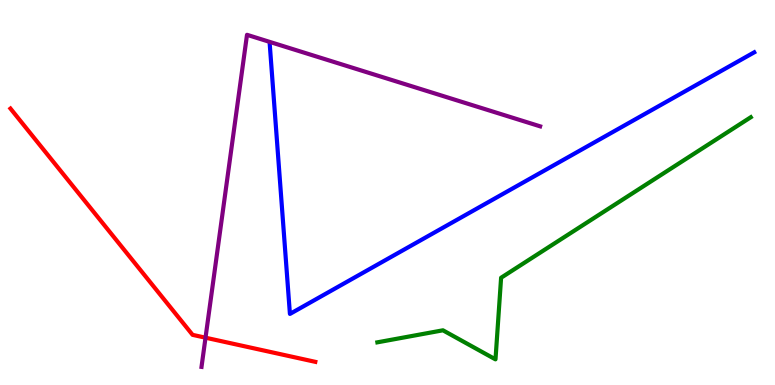[{'lines': ['blue', 'red'], 'intersections': []}, {'lines': ['green', 'red'], 'intersections': []}, {'lines': ['purple', 'red'], 'intersections': [{'x': 2.65, 'y': 1.23}]}, {'lines': ['blue', 'green'], 'intersections': []}, {'lines': ['blue', 'purple'], 'intersections': []}, {'lines': ['green', 'purple'], 'intersections': []}]